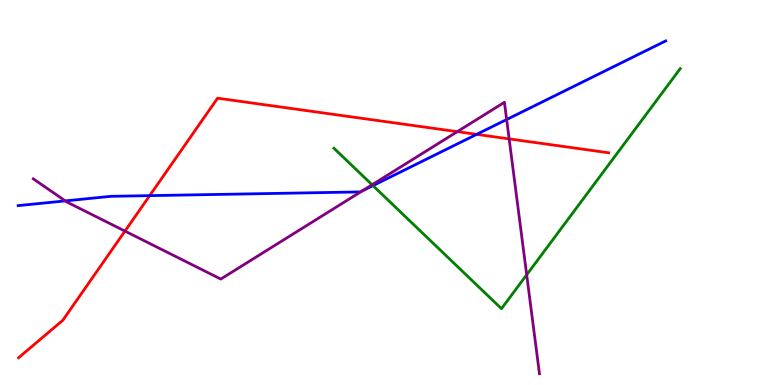[{'lines': ['blue', 'red'], 'intersections': [{'x': 1.93, 'y': 4.92}, {'x': 6.15, 'y': 6.51}]}, {'lines': ['green', 'red'], 'intersections': []}, {'lines': ['purple', 'red'], 'intersections': [{'x': 1.61, 'y': 4.0}, {'x': 5.9, 'y': 6.58}, {'x': 6.57, 'y': 6.39}]}, {'lines': ['blue', 'green'], 'intersections': [{'x': 4.81, 'y': 5.18}]}, {'lines': ['blue', 'purple'], 'intersections': [{'x': 0.842, 'y': 4.78}, {'x': 4.67, 'y': 5.04}, {'x': 6.54, 'y': 6.9}]}, {'lines': ['green', 'purple'], 'intersections': [{'x': 4.8, 'y': 5.2}, {'x': 6.8, 'y': 2.86}]}]